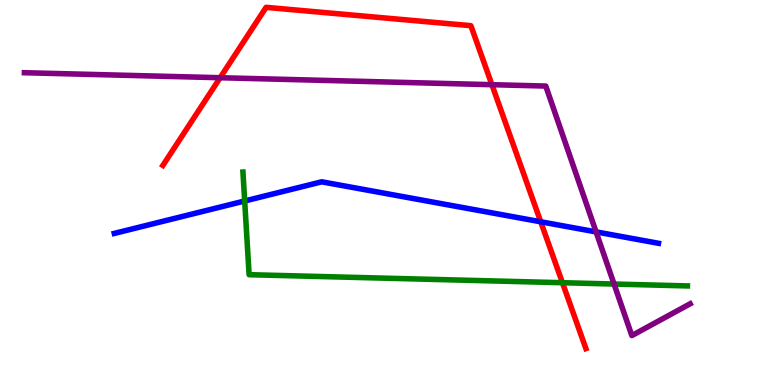[{'lines': ['blue', 'red'], 'intersections': [{'x': 6.98, 'y': 4.24}]}, {'lines': ['green', 'red'], 'intersections': [{'x': 7.26, 'y': 2.66}]}, {'lines': ['purple', 'red'], 'intersections': [{'x': 2.84, 'y': 7.98}, {'x': 6.35, 'y': 7.8}]}, {'lines': ['blue', 'green'], 'intersections': [{'x': 3.16, 'y': 4.78}]}, {'lines': ['blue', 'purple'], 'intersections': [{'x': 7.69, 'y': 3.98}]}, {'lines': ['green', 'purple'], 'intersections': [{'x': 7.92, 'y': 2.62}]}]